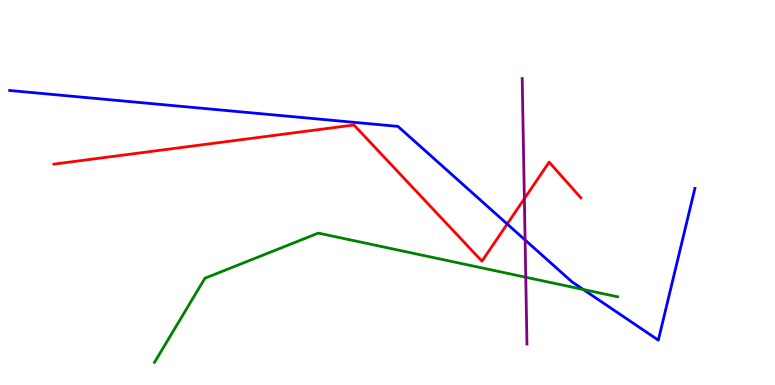[{'lines': ['blue', 'red'], 'intersections': [{'x': 6.54, 'y': 4.18}]}, {'lines': ['green', 'red'], 'intersections': []}, {'lines': ['purple', 'red'], 'intersections': [{'x': 6.77, 'y': 4.84}]}, {'lines': ['blue', 'green'], 'intersections': [{'x': 7.53, 'y': 2.48}]}, {'lines': ['blue', 'purple'], 'intersections': [{'x': 6.78, 'y': 3.77}]}, {'lines': ['green', 'purple'], 'intersections': [{'x': 6.78, 'y': 2.8}]}]